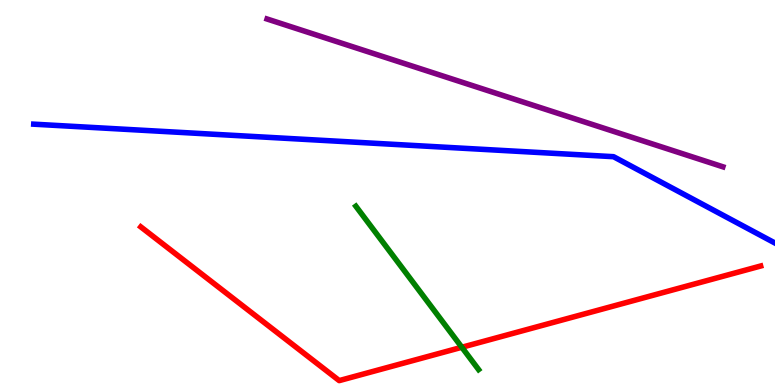[{'lines': ['blue', 'red'], 'intersections': []}, {'lines': ['green', 'red'], 'intersections': [{'x': 5.96, 'y': 0.98}]}, {'lines': ['purple', 'red'], 'intersections': []}, {'lines': ['blue', 'green'], 'intersections': []}, {'lines': ['blue', 'purple'], 'intersections': []}, {'lines': ['green', 'purple'], 'intersections': []}]